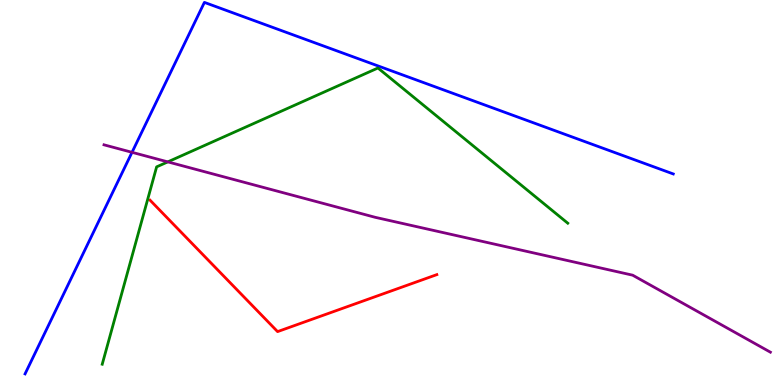[{'lines': ['blue', 'red'], 'intersections': []}, {'lines': ['green', 'red'], 'intersections': []}, {'lines': ['purple', 'red'], 'intersections': []}, {'lines': ['blue', 'green'], 'intersections': []}, {'lines': ['blue', 'purple'], 'intersections': [{'x': 1.7, 'y': 6.04}]}, {'lines': ['green', 'purple'], 'intersections': [{'x': 2.17, 'y': 5.8}]}]